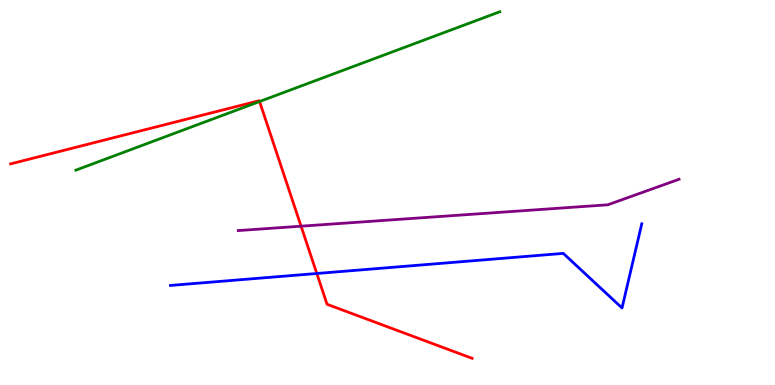[{'lines': ['blue', 'red'], 'intersections': [{'x': 4.09, 'y': 2.9}]}, {'lines': ['green', 'red'], 'intersections': [{'x': 3.35, 'y': 7.36}]}, {'lines': ['purple', 'red'], 'intersections': [{'x': 3.88, 'y': 4.12}]}, {'lines': ['blue', 'green'], 'intersections': []}, {'lines': ['blue', 'purple'], 'intersections': []}, {'lines': ['green', 'purple'], 'intersections': []}]